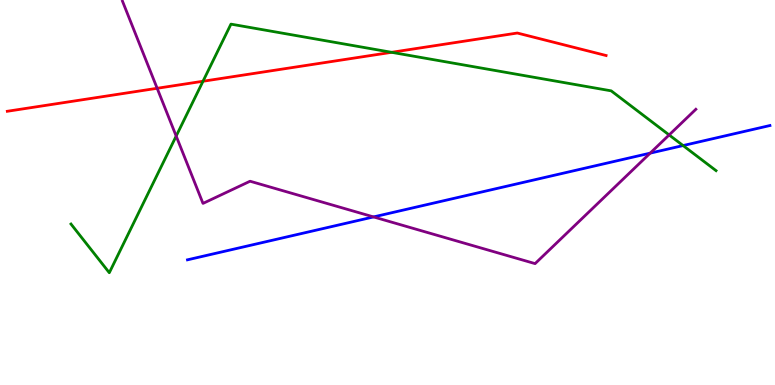[{'lines': ['blue', 'red'], 'intersections': []}, {'lines': ['green', 'red'], 'intersections': [{'x': 2.62, 'y': 7.89}, {'x': 5.05, 'y': 8.64}]}, {'lines': ['purple', 'red'], 'intersections': [{'x': 2.03, 'y': 7.71}]}, {'lines': ['blue', 'green'], 'intersections': [{'x': 8.81, 'y': 6.22}]}, {'lines': ['blue', 'purple'], 'intersections': [{'x': 4.82, 'y': 4.37}, {'x': 8.39, 'y': 6.02}]}, {'lines': ['green', 'purple'], 'intersections': [{'x': 2.27, 'y': 6.47}, {'x': 8.63, 'y': 6.49}]}]